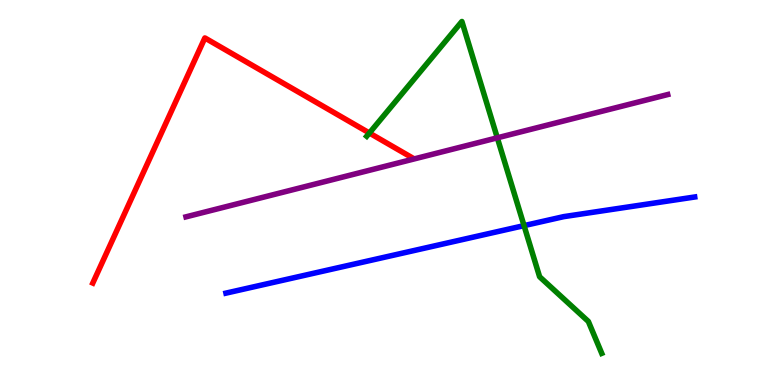[{'lines': ['blue', 'red'], 'intersections': []}, {'lines': ['green', 'red'], 'intersections': [{'x': 4.77, 'y': 6.55}]}, {'lines': ['purple', 'red'], 'intersections': []}, {'lines': ['blue', 'green'], 'intersections': [{'x': 6.76, 'y': 4.14}]}, {'lines': ['blue', 'purple'], 'intersections': []}, {'lines': ['green', 'purple'], 'intersections': [{'x': 6.42, 'y': 6.42}]}]